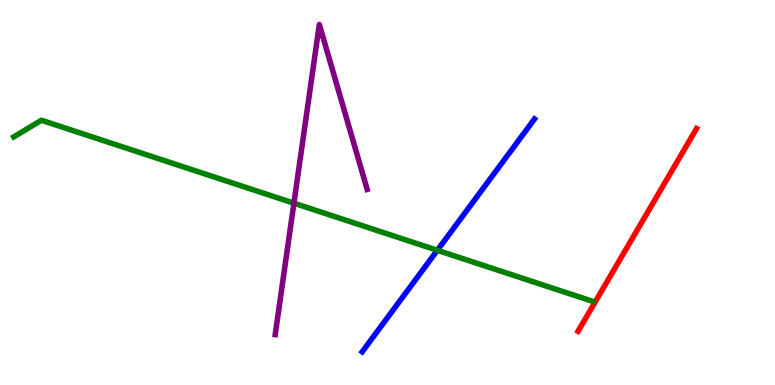[{'lines': ['blue', 'red'], 'intersections': []}, {'lines': ['green', 'red'], 'intersections': []}, {'lines': ['purple', 'red'], 'intersections': []}, {'lines': ['blue', 'green'], 'intersections': [{'x': 5.64, 'y': 3.5}]}, {'lines': ['blue', 'purple'], 'intersections': []}, {'lines': ['green', 'purple'], 'intersections': [{'x': 3.79, 'y': 4.72}]}]